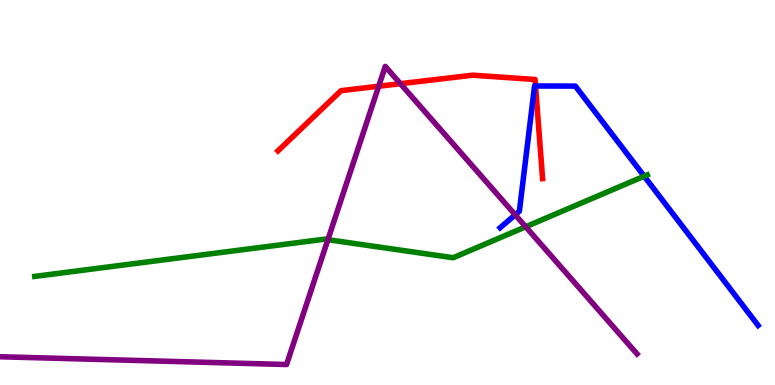[{'lines': ['blue', 'red'], 'intersections': [{'x': 6.91, 'y': 7.77}]}, {'lines': ['green', 'red'], 'intersections': []}, {'lines': ['purple', 'red'], 'intersections': [{'x': 4.89, 'y': 7.76}, {'x': 5.17, 'y': 7.83}]}, {'lines': ['blue', 'green'], 'intersections': [{'x': 8.31, 'y': 5.42}]}, {'lines': ['blue', 'purple'], 'intersections': [{'x': 6.65, 'y': 4.42}]}, {'lines': ['green', 'purple'], 'intersections': [{'x': 4.23, 'y': 3.77}, {'x': 6.78, 'y': 4.11}]}]